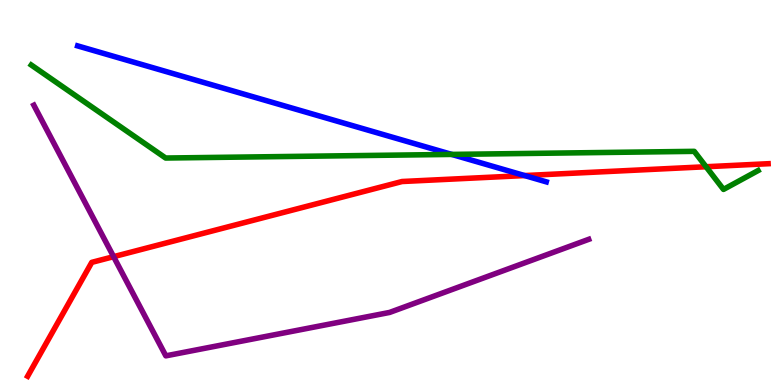[{'lines': ['blue', 'red'], 'intersections': [{'x': 6.77, 'y': 5.44}]}, {'lines': ['green', 'red'], 'intersections': [{'x': 9.11, 'y': 5.67}]}, {'lines': ['purple', 'red'], 'intersections': [{'x': 1.47, 'y': 3.33}]}, {'lines': ['blue', 'green'], 'intersections': [{'x': 5.83, 'y': 5.99}]}, {'lines': ['blue', 'purple'], 'intersections': []}, {'lines': ['green', 'purple'], 'intersections': []}]